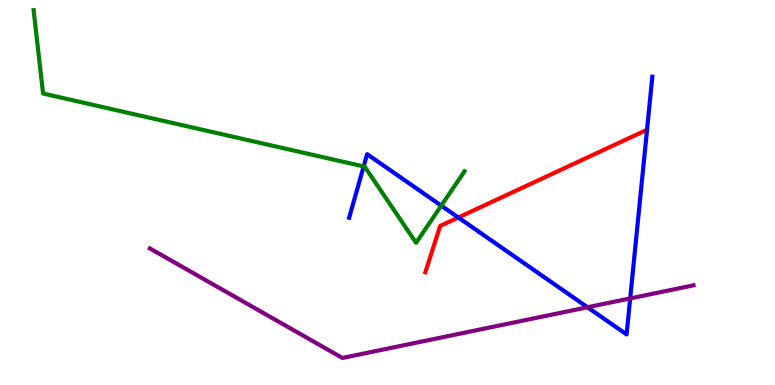[{'lines': ['blue', 'red'], 'intersections': [{'x': 5.91, 'y': 4.35}]}, {'lines': ['green', 'red'], 'intersections': []}, {'lines': ['purple', 'red'], 'intersections': []}, {'lines': ['blue', 'green'], 'intersections': [{'x': 4.69, 'y': 5.68}, {'x': 5.69, 'y': 4.66}]}, {'lines': ['blue', 'purple'], 'intersections': [{'x': 7.58, 'y': 2.02}, {'x': 8.13, 'y': 2.25}]}, {'lines': ['green', 'purple'], 'intersections': []}]